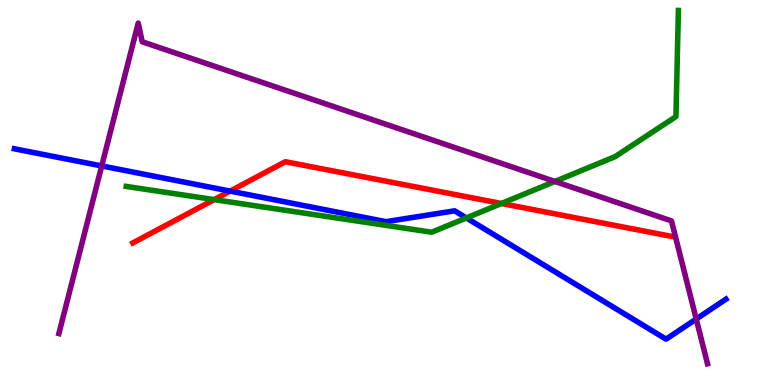[{'lines': ['blue', 'red'], 'intersections': [{'x': 2.97, 'y': 5.04}]}, {'lines': ['green', 'red'], 'intersections': [{'x': 2.76, 'y': 4.82}, {'x': 6.47, 'y': 4.71}]}, {'lines': ['purple', 'red'], 'intersections': []}, {'lines': ['blue', 'green'], 'intersections': [{'x': 6.02, 'y': 4.34}]}, {'lines': ['blue', 'purple'], 'intersections': [{'x': 1.31, 'y': 5.69}, {'x': 8.98, 'y': 1.71}]}, {'lines': ['green', 'purple'], 'intersections': [{'x': 7.16, 'y': 5.29}]}]